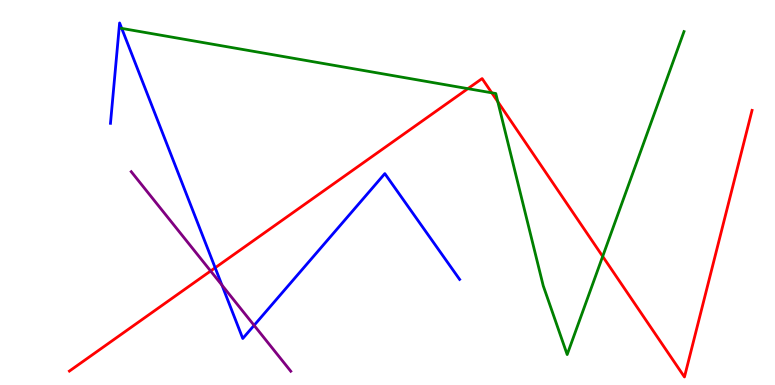[{'lines': ['blue', 'red'], 'intersections': [{'x': 2.78, 'y': 3.04}]}, {'lines': ['green', 'red'], 'intersections': [{'x': 6.04, 'y': 7.7}, {'x': 6.35, 'y': 7.59}, {'x': 6.42, 'y': 7.36}, {'x': 7.78, 'y': 3.34}]}, {'lines': ['purple', 'red'], 'intersections': [{'x': 2.72, 'y': 2.96}]}, {'lines': ['blue', 'green'], 'intersections': [{'x': 1.57, 'y': 9.26}]}, {'lines': ['blue', 'purple'], 'intersections': [{'x': 2.86, 'y': 2.59}, {'x': 3.28, 'y': 1.55}]}, {'lines': ['green', 'purple'], 'intersections': []}]